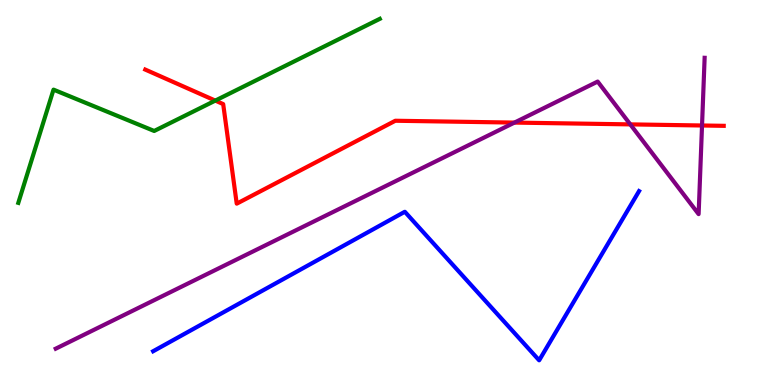[{'lines': ['blue', 'red'], 'intersections': []}, {'lines': ['green', 'red'], 'intersections': [{'x': 2.78, 'y': 7.39}]}, {'lines': ['purple', 'red'], 'intersections': [{'x': 6.64, 'y': 6.82}, {'x': 8.13, 'y': 6.77}, {'x': 9.06, 'y': 6.74}]}, {'lines': ['blue', 'green'], 'intersections': []}, {'lines': ['blue', 'purple'], 'intersections': []}, {'lines': ['green', 'purple'], 'intersections': []}]